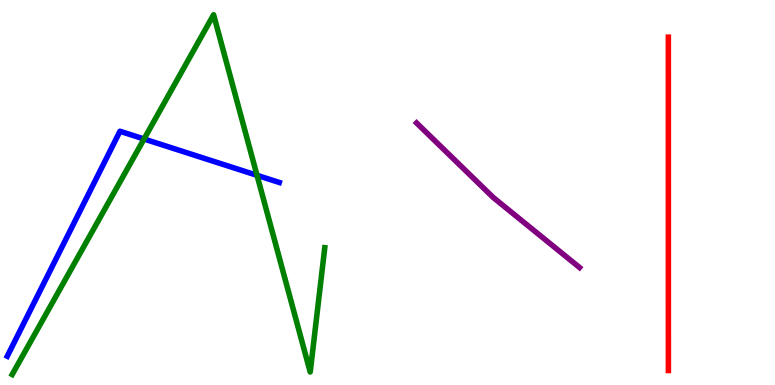[{'lines': ['blue', 'red'], 'intersections': []}, {'lines': ['green', 'red'], 'intersections': []}, {'lines': ['purple', 'red'], 'intersections': []}, {'lines': ['blue', 'green'], 'intersections': [{'x': 1.86, 'y': 6.39}, {'x': 3.32, 'y': 5.45}]}, {'lines': ['blue', 'purple'], 'intersections': []}, {'lines': ['green', 'purple'], 'intersections': []}]